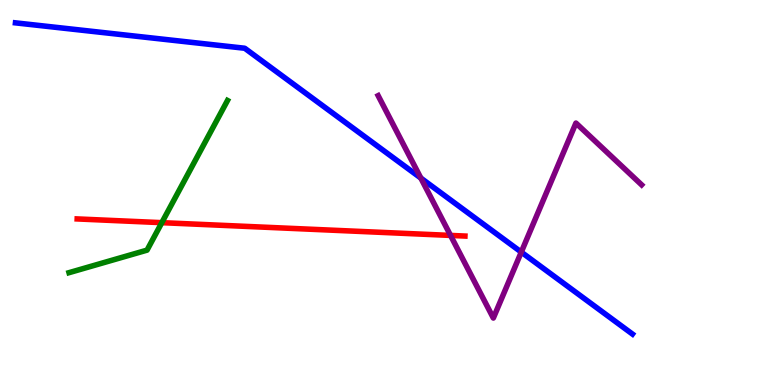[{'lines': ['blue', 'red'], 'intersections': []}, {'lines': ['green', 'red'], 'intersections': [{'x': 2.09, 'y': 4.22}]}, {'lines': ['purple', 'red'], 'intersections': [{'x': 5.81, 'y': 3.89}]}, {'lines': ['blue', 'green'], 'intersections': []}, {'lines': ['blue', 'purple'], 'intersections': [{'x': 5.43, 'y': 5.37}, {'x': 6.73, 'y': 3.45}]}, {'lines': ['green', 'purple'], 'intersections': []}]